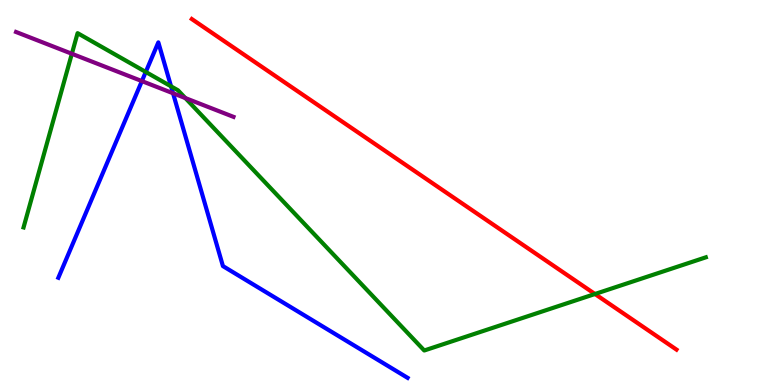[{'lines': ['blue', 'red'], 'intersections': []}, {'lines': ['green', 'red'], 'intersections': [{'x': 7.68, 'y': 2.36}]}, {'lines': ['purple', 'red'], 'intersections': []}, {'lines': ['blue', 'green'], 'intersections': [{'x': 1.88, 'y': 8.13}, {'x': 2.21, 'y': 7.76}]}, {'lines': ['blue', 'purple'], 'intersections': [{'x': 1.83, 'y': 7.89}, {'x': 2.23, 'y': 7.58}]}, {'lines': ['green', 'purple'], 'intersections': [{'x': 0.927, 'y': 8.6}, {'x': 2.39, 'y': 7.45}]}]